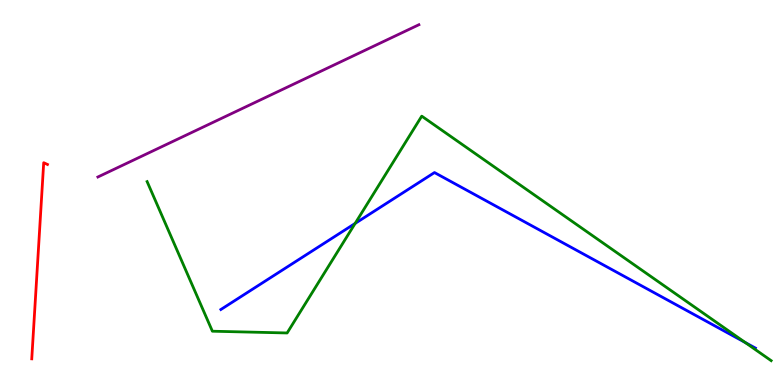[{'lines': ['blue', 'red'], 'intersections': []}, {'lines': ['green', 'red'], 'intersections': []}, {'lines': ['purple', 'red'], 'intersections': []}, {'lines': ['blue', 'green'], 'intersections': [{'x': 4.58, 'y': 4.2}, {'x': 9.62, 'y': 1.1}]}, {'lines': ['blue', 'purple'], 'intersections': []}, {'lines': ['green', 'purple'], 'intersections': []}]